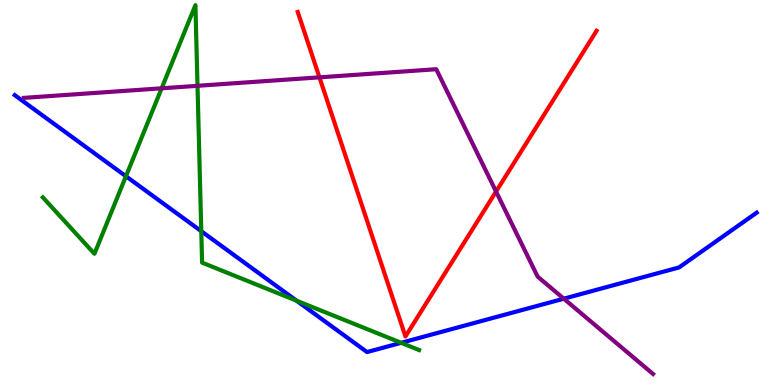[{'lines': ['blue', 'red'], 'intersections': []}, {'lines': ['green', 'red'], 'intersections': []}, {'lines': ['purple', 'red'], 'intersections': [{'x': 4.12, 'y': 7.99}, {'x': 6.4, 'y': 5.02}]}, {'lines': ['blue', 'green'], 'intersections': [{'x': 1.62, 'y': 5.42}, {'x': 2.6, 'y': 3.99}, {'x': 3.83, 'y': 2.19}, {'x': 5.18, 'y': 1.1}]}, {'lines': ['blue', 'purple'], 'intersections': [{'x': 7.27, 'y': 2.24}]}, {'lines': ['green', 'purple'], 'intersections': [{'x': 2.09, 'y': 7.71}, {'x': 2.55, 'y': 7.77}]}]